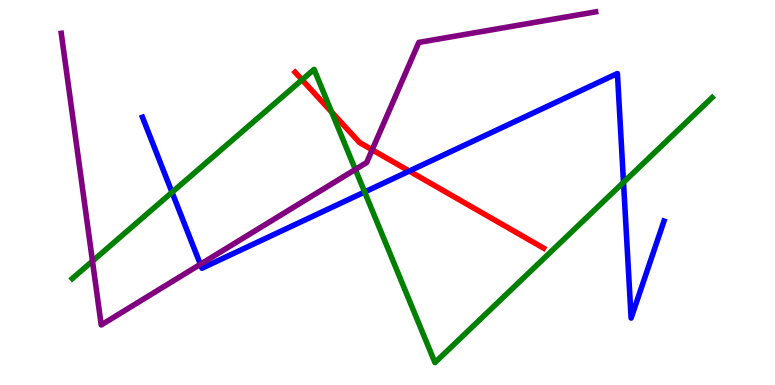[{'lines': ['blue', 'red'], 'intersections': [{'x': 5.28, 'y': 5.56}]}, {'lines': ['green', 'red'], 'intersections': [{'x': 3.9, 'y': 7.93}, {'x': 4.28, 'y': 7.09}]}, {'lines': ['purple', 'red'], 'intersections': [{'x': 4.8, 'y': 6.11}]}, {'lines': ['blue', 'green'], 'intersections': [{'x': 2.22, 'y': 5.01}, {'x': 4.7, 'y': 5.01}, {'x': 8.05, 'y': 5.26}]}, {'lines': ['blue', 'purple'], 'intersections': [{'x': 2.59, 'y': 3.14}]}, {'lines': ['green', 'purple'], 'intersections': [{'x': 1.19, 'y': 3.22}, {'x': 4.58, 'y': 5.6}]}]